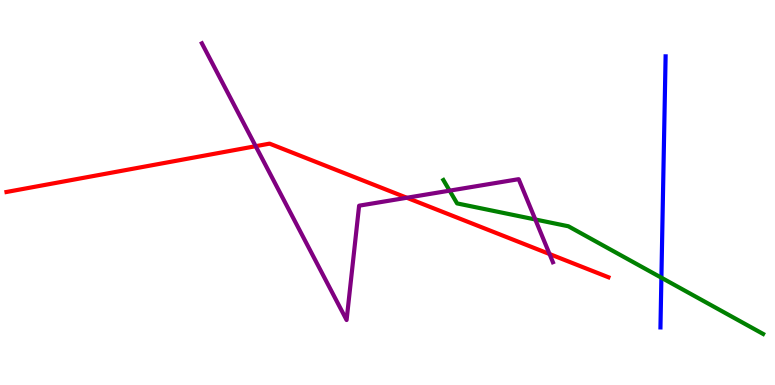[{'lines': ['blue', 'red'], 'intersections': []}, {'lines': ['green', 'red'], 'intersections': []}, {'lines': ['purple', 'red'], 'intersections': [{'x': 3.3, 'y': 6.2}, {'x': 5.25, 'y': 4.86}, {'x': 7.09, 'y': 3.4}]}, {'lines': ['blue', 'green'], 'intersections': [{'x': 8.53, 'y': 2.79}]}, {'lines': ['blue', 'purple'], 'intersections': []}, {'lines': ['green', 'purple'], 'intersections': [{'x': 5.8, 'y': 5.05}, {'x': 6.91, 'y': 4.3}]}]